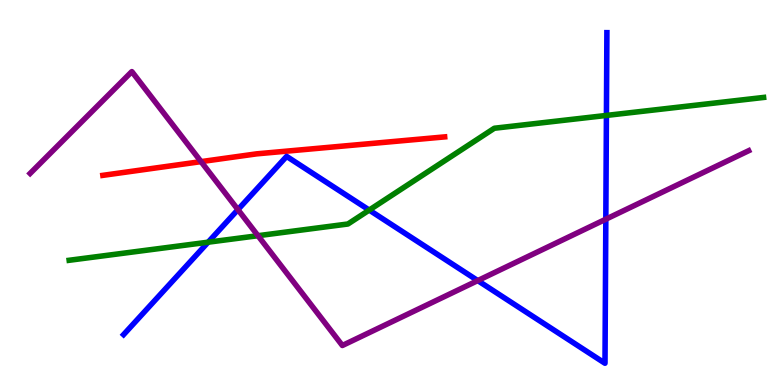[{'lines': ['blue', 'red'], 'intersections': []}, {'lines': ['green', 'red'], 'intersections': []}, {'lines': ['purple', 'red'], 'intersections': [{'x': 2.59, 'y': 5.8}]}, {'lines': ['blue', 'green'], 'intersections': [{'x': 2.69, 'y': 3.71}, {'x': 4.76, 'y': 4.54}, {'x': 7.82, 'y': 7.0}]}, {'lines': ['blue', 'purple'], 'intersections': [{'x': 3.07, 'y': 4.56}, {'x': 6.16, 'y': 2.71}, {'x': 7.82, 'y': 4.31}]}, {'lines': ['green', 'purple'], 'intersections': [{'x': 3.33, 'y': 3.88}]}]